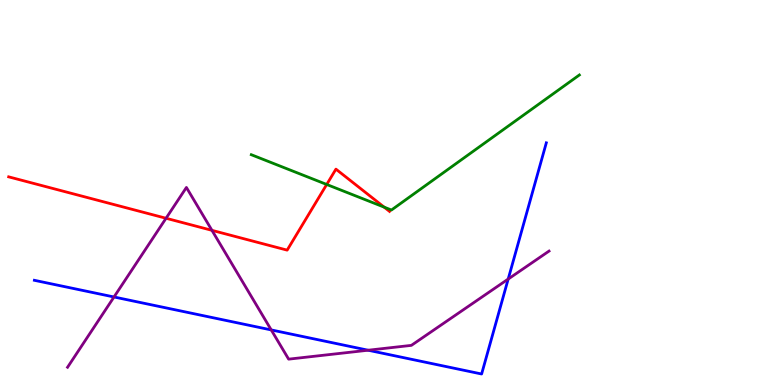[{'lines': ['blue', 'red'], 'intersections': []}, {'lines': ['green', 'red'], 'intersections': [{'x': 4.22, 'y': 5.21}, {'x': 4.96, 'y': 4.62}]}, {'lines': ['purple', 'red'], 'intersections': [{'x': 2.14, 'y': 4.33}, {'x': 2.73, 'y': 4.02}]}, {'lines': ['blue', 'green'], 'intersections': []}, {'lines': ['blue', 'purple'], 'intersections': [{'x': 1.47, 'y': 2.29}, {'x': 3.5, 'y': 1.43}, {'x': 4.75, 'y': 0.903}, {'x': 6.56, 'y': 2.75}]}, {'lines': ['green', 'purple'], 'intersections': []}]